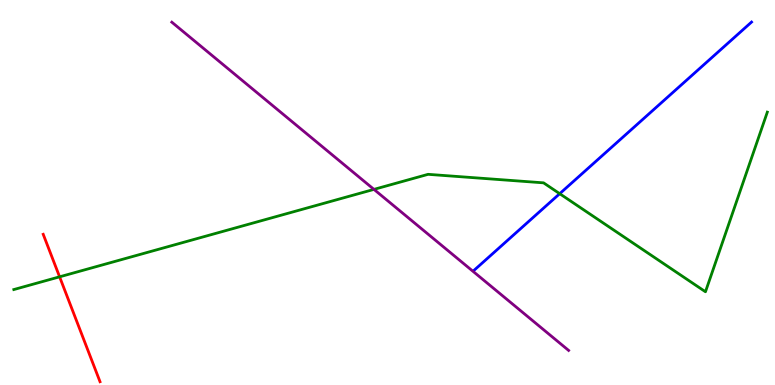[{'lines': ['blue', 'red'], 'intersections': []}, {'lines': ['green', 'red'], 'intersections': [{'x': 0.769, 'y': 2.81}]}, {'lines': ['purple', 'red'], 'intersections': []}, {'lines': ['blue', 'green'], 'intersections': [{'x': 7.22, 'y': 4.97}]}, {'lines': ['blue', 'purple'], 'intersections': []}, {'lines': ['green', 'purple'], 'intersections': [{'x': 4.83, 'y': 5.08}]}]